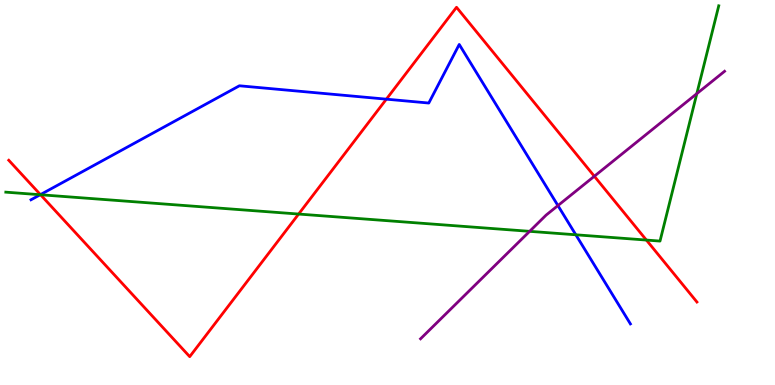[{'lines': ['blue', 'red'], 'intersections': [{'x': 0.522, 'y': 4.94}, {'x': 4.99, 'y': 7.42}]}, {'lines': ['green', 'red'], 'intersections': [{'x': 0.523, 'y': 4.94}, {'x': 3.85, 'y': 4.44}, {'x': 8.34, 'y': 3.76}]}, {'lines': ['purple', 'red'], 'intersections': [{'x': 7.67, 'y': 5.42}]}, {'lines': ['blue', 'green'], 'intersections': [{'x': 0.519, 'y': 4.94}, {'x': 7.43, 'y': 3.9}]}, {'lines': ['blue', 'purple'], 'intersections': [{'x': 7.2, 'y': 4.66}]}, {'lines': ['green', 'purple'], 'intersections': [{'x': 6.83, 'y': 3.99}, {'x': 8.99, 'y': 7.57}]}]